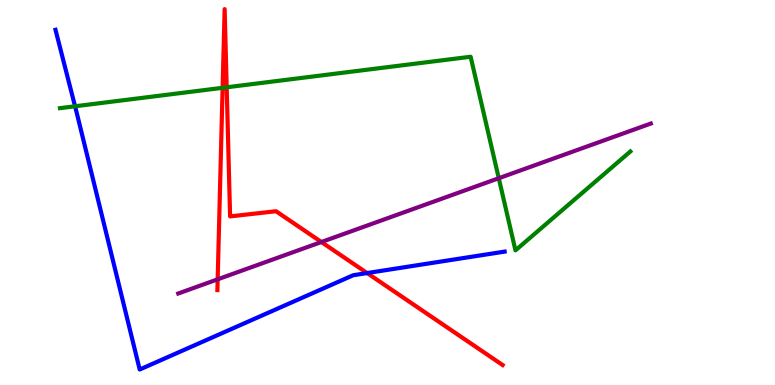[{'lines': ['blue', 'red'], 'intersections': [{'x': 4.74, 'y': 2.91}]}, {'lines': ['green', 'red'], 'intersections': [{'x': 2.87, 'y': 7.72}, {'x': 2.93, 'y': 7.73}]}, {'lines': ['purple', 'red'], 'intersections': [{'x': 2.81, 'y': 2.74}, {'x': 4.15, 'y': 3.71}]}, {'lines': ['blue', 'green'], 'intersections': [{'x': 0.968, 'y': 7.24}]}, {'lines': ['blue', 'purple'], 'intersections': []}, {'lines': ['green', 'purple'], 'intersections': [{'x': 6.44, 'y': 5.37}]}]